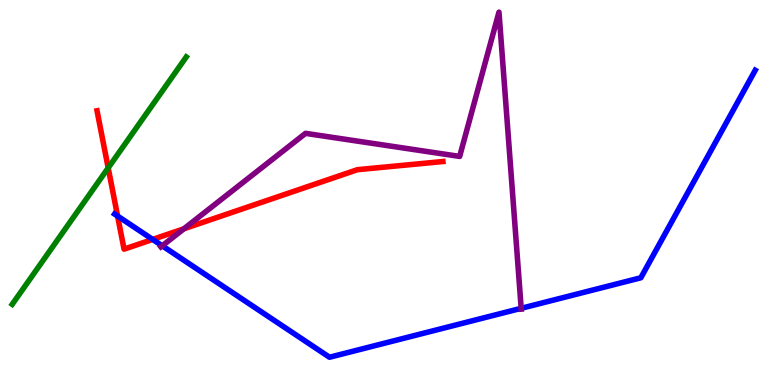[{'lines': ['blue', 'red'], 'intersections': [{'x': 1.52, 'y': 4.39}, {'x': 1.97, 'y': 3.78}]}, {'lines': ['green', 'red'], 'intersections': [{'x': 1.4, 'y': 5.64}]}, {'lines': ['purple', 'red'], 'intersections': [{'x': 2.37, 'y': 4.06}]}, {'lines': ['blue', 'green'], 'intersections': []}, {'lines': ['blue', 'purple'], 'intersections': [{'x': 2.09, 'y': 3.62}, {'x': 6.72, 'y': 1.99}]}, {'lines': ['green', 'purple'], 'intersections': []}]